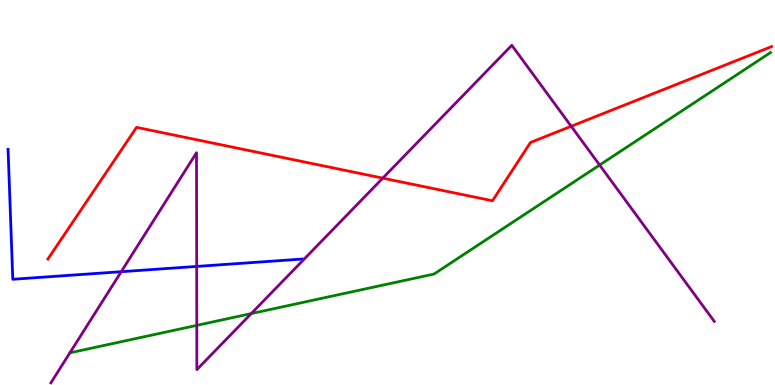[{'lines': ['blue', 'red'], 'intersections': []}, {'lines': ['green', 'red'], 'intersections': []}, {'lines': ['purple', 'red'], 'intersections': [{'x': 4.94, 'y': 5.37}, {'x': 7.37, 'y': 6.72}]}, {'lines': ['blue', 'green'], 'intersections': []}, {'lines': ['blue', 'purple'], 'intersections': [{'x': 1.56, 'y': 2.94}, {'x': 2.54, 'y': 3.08}]}, {'lines': ['green', 'purple'], 'intersections': [{'x': 2.54, 'y': 1.55}, {'x': 3.24, 'y': 1.85}, {'x': 7.74, 'y': 5.71}]}]